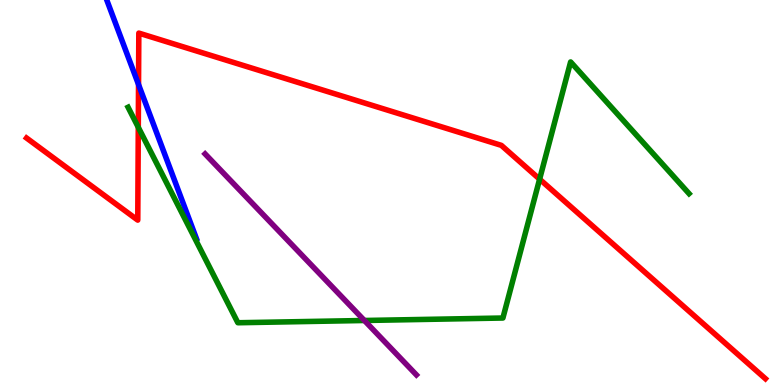[{'lines': ['blue', 'red'], 'intersections': [{'x': 1.79, 'y': 7.8}]}, {'lines': ['green', 'red'], 'intersections': [{'x': 1.78, 'y': 6.69}, {'x': 6.96, 'y': 5.35}]}, {'lines': ['purple', 'red'], 'intersections': []}, {'lines': ['blue', 'green'], 'intersections': []}, {'lines': ['blue', 'purple'], 'intersections': []}, {'lines': ['green', 'purple'], 'intersections': [{'x': 4.7, 'y': 1.68}]}]